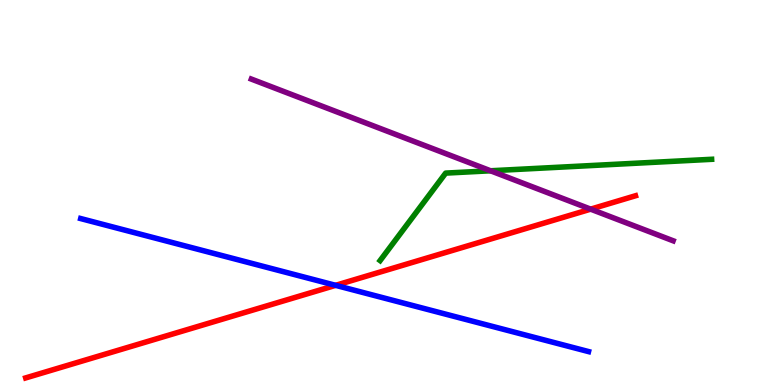[{'lines': ['blue', 'red'], 'intersections': [{'x': 4.33, 'y': 2.59}]}, {'lines': ['green', 'red'], 'intersections': []}, {'lines': ['purple', 'red'], 'intersections': [{'x': 7.62, 'y': 4.57}]}, {'lines': ['blue', 'green'], 'intersections': []}, {'lines': ['blue', 'purple'], 'intersections': []}, {'lines': ['green', 'purple'], 'intersections': [{'x': 6.33, 'y': 5.56}]}]